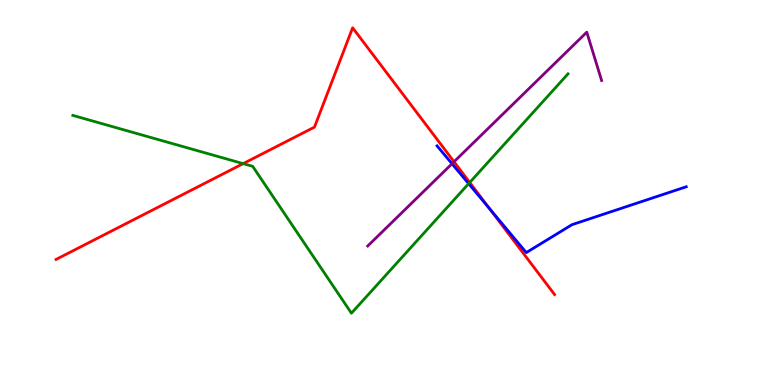[{'lines': ['blue', 'red'], 'intersections': [{'x': 6.32, 'y': 4.58}]}, {'lines': ['green', 'red'], 'intersections': [{'x': 3.14, 'y': 5.75}, {'x': 6.06, 'y': 5.26}]}, {'lines': ['purple', 'red'], 'intersections': [{'x': 5.86, 'y': 5.8}]}, {'lines': ['blue', 'green'], 'intersections': [{'x': 6.05, 'y': 5.23}]}, {'lines': ['blue', 'purple'], 'intersections': [{'x': 5.83, 'y': 5.75}]}, {'lines': ['green', 'purple'], 'intersections': []}]